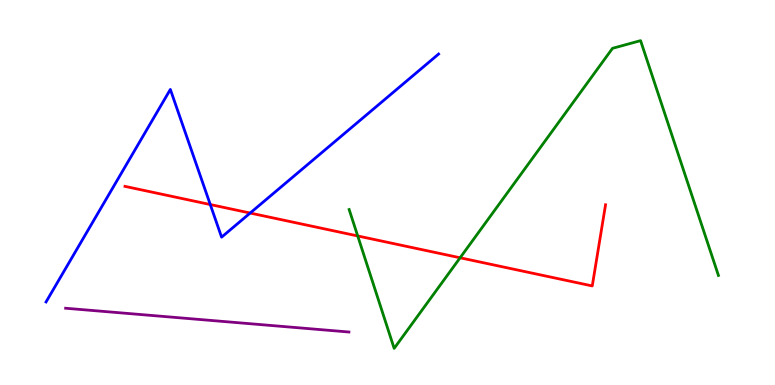[{'lines': ['blue', 'red'], 'intersections': [{'x': 2.71, 'y': 4.69}, {'x': 3.23, 'y': 4.47}]}, {'lines': ['green', 'red'], 'intersections': [{'x': 4.62, 'y': 3.87}, {'x': 5.94, 'y': 3.3}]}, {'lines': ['purple', 'red'], 'intersections': []}, {'lines': ['blue', 'green'], 'intersections': []}, {'lines': ['blue', 'purple'], 'intersections': []}, {'lines': ['green', 'purple'], 'intersections': []}]